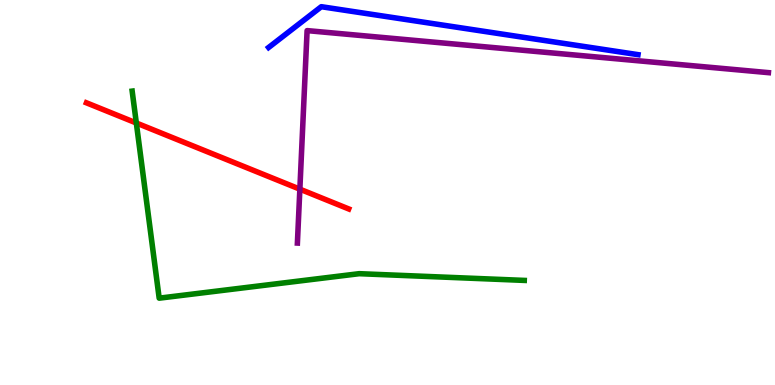[{'lines': ['blue', 'red'], 'intersections': []}, {'lines': ['green', 'red'], 'intersections': [{'x': 1.76, 'y': 6.81}]}, {'lines': ['purple', 'red'], 'intersections': [{'x': 3.87, 'y': 5.09}]}, {'lines': ['blue', 'green'], 'intersections': []}, {'lines': ['blue', 'purple'], 'intersections': []}, {'lines': ['green', 'purple'], 'intersections': []}]